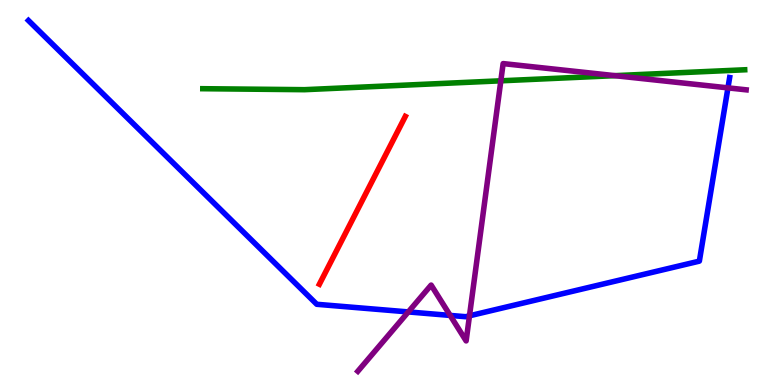[{'lines': ['blue', 'red'], 'intersections': []}, {'lines': ['green', 'red'], 'intersections': []}, {'lines': ['purple', 'red'], 'intersections': []}, {'lines': ['blue', 'green'], 'intersections': []}, {'lines': ['blue', 'purple'], 'intersections': [{'x': 5.27, 'y': 1.9}, {'x': 5.81, 'y': 1.81}, {'x': 6.06, 'y': 1.8}, {'x': 9.39, 'y': 7.72}]}, {'lines': ['green', 'purple'], 'intersections': [{'x': 6.46, 'y': 7.9}, {'x': 7.93, 'y': 8.03}]}]